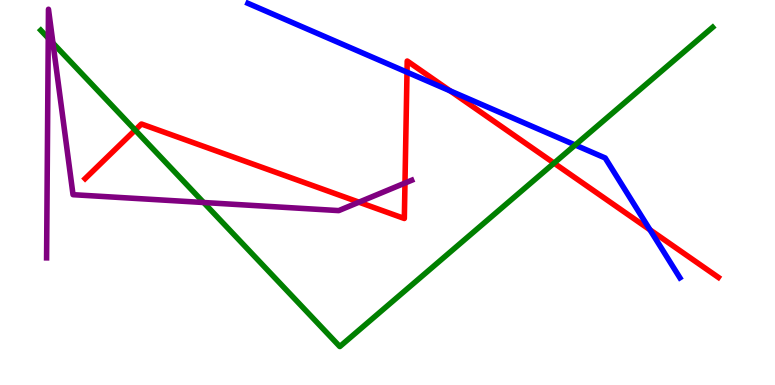[{'lines': ['blue', 'red'], 'intersections': [{'x': 5.25, 'y': 8.13}, {'x': 5.81, 'y': 7.64}, {'x': 8.39, 'y': 4.03}]}, {'lines': ['green', 'red'], 'intersections': [{'x': 1.74, 'y': 6.62}, {'x': 7.15, 'y': 5.76}]}, {'lines': ['purple', 'red'], 'intersections': [{'x': 4.63, 'y': 4.75}, {'x': 5.23, 'y': 5.25}]}, {'lines': ['blue', 'green'], 'intersections': [{'x': 7.42, 'y': 6.23}]}, {'lines': ['blue', 'purple'], 'intersections': []}, {'lines': ['green', 'purple'], 'intersections': [{'x': 0.623, 'y': 9.01}, {'x': 0.683, 'y': 8.88}, {'x': 2.63, 'y': 4.74}]}]